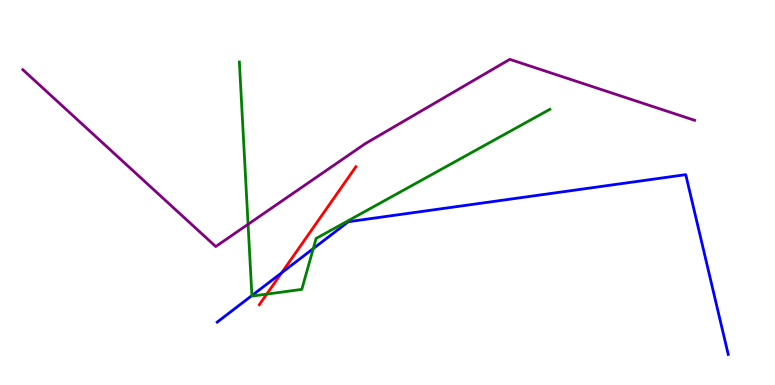[{'lines': ['blue', 'red'], 'intersections': [{'x': 3.63, 'y': 2.92}]}, {'lines': ['green', 'red'], 'intersections': [{'x': 3.44, 'y': 2.36}]}, {'lines': ['purple', 'red'], 'intersections': []}, {'lines': ['blue', 'green'], 'intersections': [{'x': 3.25, 'y': 2.32}, {'x': 4.04, 'y': 3.54}]}, {'lines': ['blue', 'purple'], 'intersections': []}, {'lines': ['green', 'purple'], 'intersections': [{'x': 3.2, 'y': 4.17}]}]